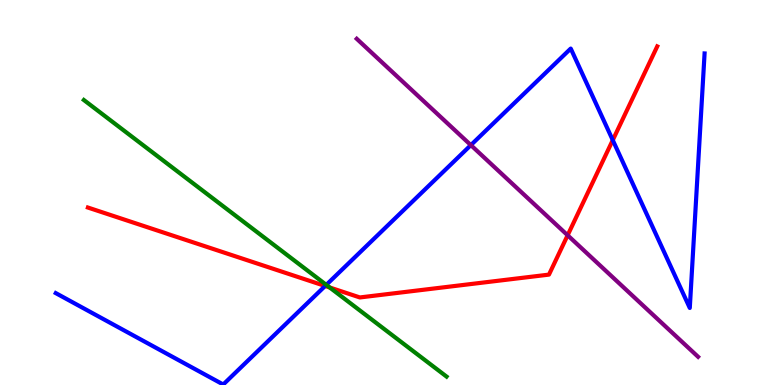[{'lines': ['blue', 'red'], 'intersections': [{'x': 4.2, 'y': 2.57}, {'x': 7.91, 'y': 6.36}]}, {'lines': ['green', 'red'], 'intersections': [{'x': 4.25, 'y': 2.53}]}, {'lines': ['purple', 'red'], 'intersections': [{'x': 7.32, 'y': 3.89}]}, {'lines': ['blue', 'green'], 'intersections': [{'x': 4.21, 'y': 2.6}]}, {'lines': ['blue', 'purple'], 'intersections': [{'x': 6.08, 'y': 6.23}]}, {'lines': ['green', 'purple'], 'intersections': []}]